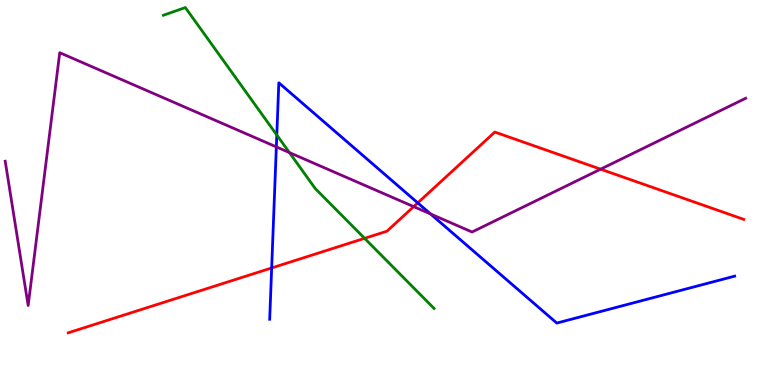[{'lines': ['blue', 'red'], 'intersections': [{'x': 3.51, 'y': 3.04}, {'x': 5.39, 'y': 4.73}]}, {'lines': ['green', 'red'], 'intersections': [{'x': 4.7, 'y': 3.81}]}, {'lines': ['purple', 'red'], 'intersections': [{'x': 5.34, 'y': 4.63}, {'x': 7.75, 'y': 5.61}]}, {'lines': ['blue', 'green'], 'intersections': [{'x': 3.57, 'y': 6.49}]}, {'lines': ['blue', 'purple'], 'intersections': [{'x': 3.57, 'y': 6.18}, {'x': 5.56, 'y': 4.44}]}, {'lines': ['green', 'purple'], 'intersections': [{'x': 3.73, 'y': 6.04}]}]